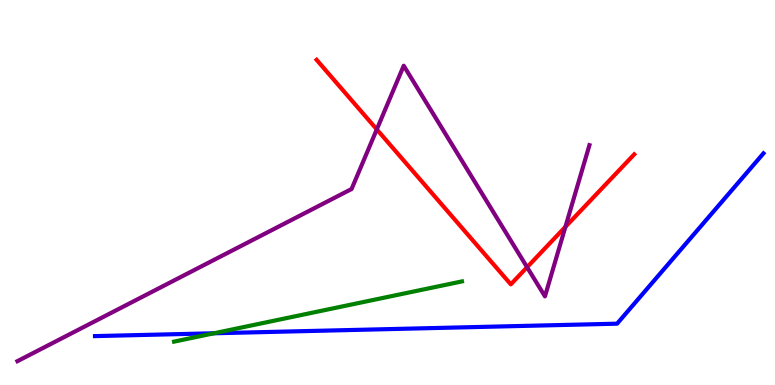[{'lines': ['blue', 'red'], 'intersections': []}, {'lines': ['green', 'red'], 'intersections': []}, {'lines': ['purple', 'red'], 'intersections': [{'x': 4.86, 'y': 6.64}, {'x': 6.8, 'y': 3.06}, {'x': 7.3, 'y': 4.11}]}, {'lines': ['blue', 'green'], 'intersections': [{'x': 2.76, 'y': 1.34}]}, {'lines': ['blue', 'purple'], 'intersections': []}, {'lines': ['green', 'purple'], 'intersections': []}]